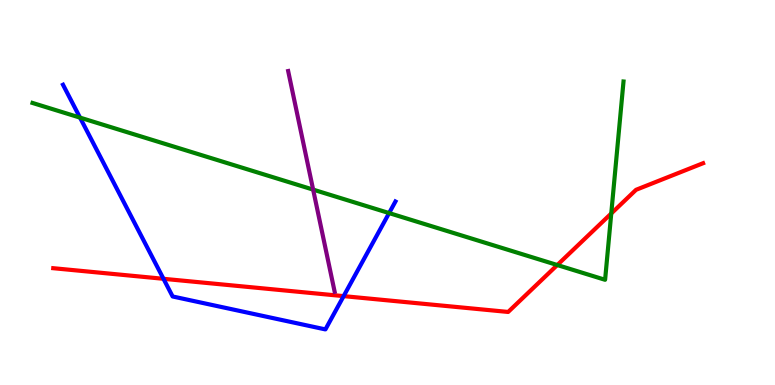[{'lines': ['blue', 'red'], 'intersections': [{'x': 2.11, 'y': 2.76}, {'x': 4.43, 'y': 2.31}]}, {'lines': ['green', 'red'], 'intersections': [{'x': 7.19, 'y': 3.12}, {'x': 7.89, 'y': 4.45}]}, {'lines': ['purple', 'red'], 'intersections': []}, {'lines': ['blue', 'green'], 'intersections': [{'x': 1.03, 'y': 6.94}, {'x': 5.02, 'y': 4.47}]}, {'lines': ['blue', 'purple'], 'intersections': []}, {'lines': ['green', 'purple'], 'intersections': [{'x': 4.04, 'y': 5.07}]}]